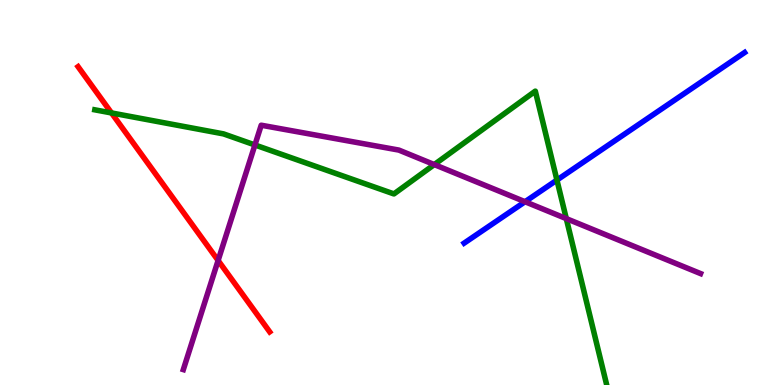[{'lines': ['blue', 'red'], 'intersections': []}, {'lines': ['green', 'red'], 'intersections': [{'x': 1.44, 'y': 7.07}]}, {'lines': ['purple', 'red'], 'intersections': [{'x': 2.81, 'y': 3.23}]}, {'lines': ['blue', 'green'], 'intersections': [{'x': 7.19, 'y': 5.32}]}, {'lines': ['blue', 'purple'], 'intersections': [{'x': 6.77, 'y': 4.76}]}, {'lines': ['green', 'purple'], 'intersections': [{'x': 3.29, 'y': 6.23}, {'x': 5.6, 'y': 5.73}, {'x': 7.31, 'y': 4.32}]}]